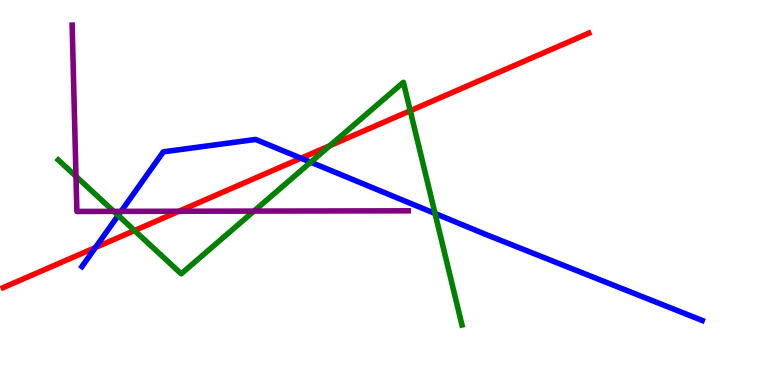[{'lines': ['blue', 'red'], 'intersections': [{'x': 1.23, 'y': 3.57}, {'x': 3.88, 'y': 5.89}]}, {'lines': ['green', 'red'], 'intersections': [{'x': 1.74, 'y': 4.01}, {'x': 4.26, 'y': 6.22}, {'x': 5.29, 'y': 7.12}]}, {'lines': ['purple', 'red'], 'intersections': [{'x': 2.31, 'y': 4.51}]}, {'lines': ['blue', 'green'], 'intersections': [{'x': 1.53, 'y': 4.4}, {'x': 4.01, 'y': 5.79}, {'x': 5.61, 'y': 4.45}]}, {'lines': ['blue', 'purple'], 'intersections': [{'x': 1.56, 'y': 4.51}]}, {'lines': ['green', 'purple'], 'intersections': [{'x': 0.981, 'y': 5.42}, {'x': 1.47, 'y': 4.51}, {'x': 3.28, 'y': 4.52}]}]